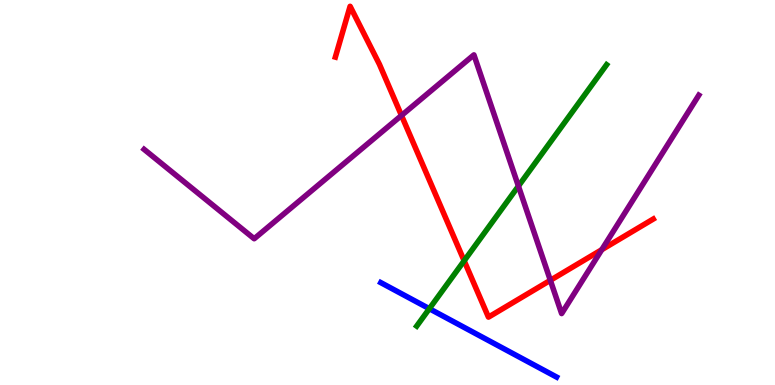[{'lines': ['blue', 'red'], 'intersections': []}, {'lines': ['green', 'red'], 'intersections': [{'x': 5.99, 'y': 3.23}]}, {'lines': ['purple', 'red'], 'intersections': [{'x': 5.18, 'y': 7.0}, {'x': 7.1, 'y': 2.72}, {'x': 7.76, 'y': 3.51}]}, {'lines': ['blue', 'green'], 'intersections': [{'x': 5.54, 'y': 1.98}]}, {'lines': ['blue', 'purple'], 'intersections': []}, {'lines': ['green', 'purple'], 'intersections': [{'x': 6.69, 'y': 5.17}]}]